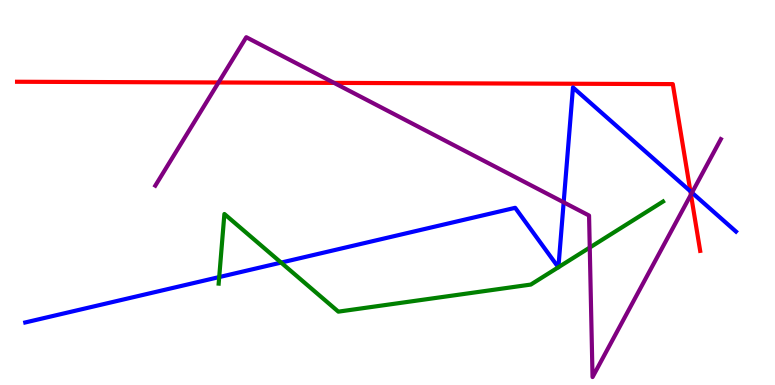[{'lines': ['blue', 'red'], 'intersections': [{'x': 8.91, 'y': 5.03}]}, {'lines': ['green', 'red'], 'intersections': []}, {'lines': ['purple', 'red'], 'intersections': [{'x': 2.82, 'y': 7.86}, {'x': 4.31, 'y': 7.85}, {'x': 8.92, 'y': 4.95}]}, {'lines': ['blue', 'green'], 'intersections': [{'x': 2.83, 'y': 2.8}, {'x': 3.63, 'y': 3.18}, {'x': 7.2, 'y': 3.06}, {'x': 7.21, 'y': 3.06}]}, {'lines': ['blue', 'purple'], 'intersections': [{'x': 7.27, 'y': 4.74}, {'x': 8.93, 'y': 5.0}]}, {'lines': ['green', 'purple'], 'intersections': [{'x': 7.61, 'y': 3.57}]}]